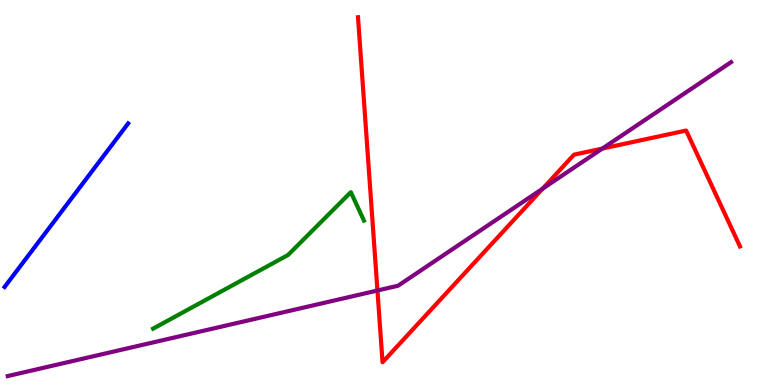[{'lines': ['blue', 'red'], 'intersections': []}, {'lines': ['green', 'red'], 'intersections': []}, {'lines': ['purple', 'red'], 'intersections': [{'x': 4.87, 'y': 2.45}, {'x': 7.0, 'y': 5.1}, {'x': 7.77, 'y': 6.14}]}, {'lines': ['blue', 'green'], 'intersections': []}, {'lines': ['blue', 'purple'], 'intersections': []}, {'lines': ['green', 'purple'], 'intersections': []}]